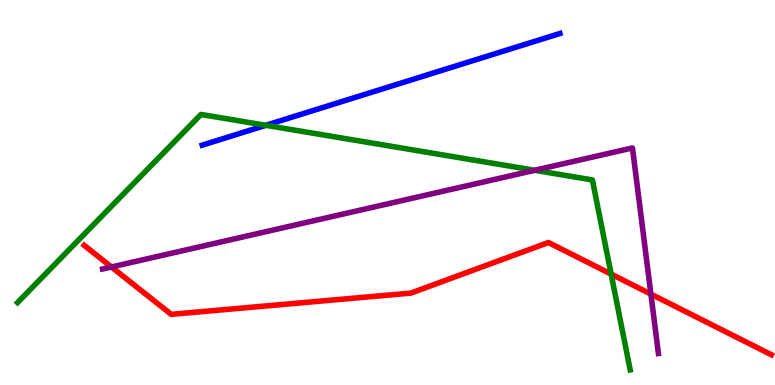[{'lines': ['blue', 'red'], 'intersections': []}, {'lines': ['green', 'red'], 'intersections': [{'x': 7.89, 'y': 2.88}]}, {'lines': ['purple', 'red'], 'intersections': [{'x': 1.44, 'y': 3.07}, {'x': 8.4, 'y': 2.36}]}, {'lines': ['blue', 'green'], 'intersections': [{'x': 3.43, 'y': 6.75}]}, {'lines': ['blue', 'purple'], 'intersections': []}, {'lines': ['green', 'purple'], 'intersections': [{'x': 6.9, 'y': 5.58}]}]